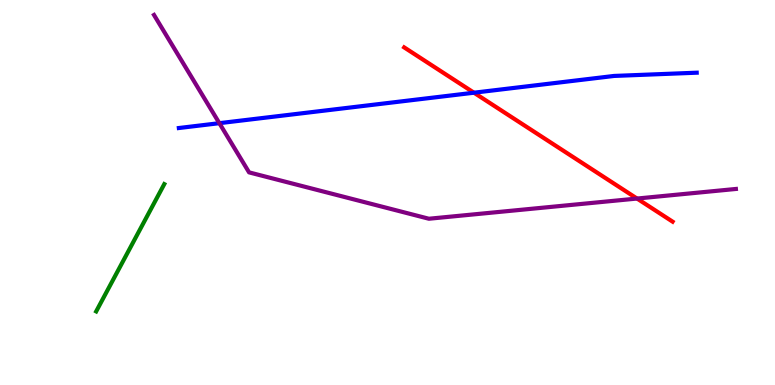[{'lines': ['blue', 'red'], 'intersections': [{'x': 6.12, 'y': 7.59}]}, {'lines': ['green', 'red'], 'intersections': []}, {'lines': ['purple', 'red'], 'intersections': [{'x': 8.22, 'y': 4.84}]}, {'lines': ['blue', 'green'], 'intersections': []}, {'lines': ['blue', 'purple'], 'intersections': [{'x': 2.83, 'y': 6.8}]}, {'lines': ['green', 'purple'], 'intersections': []}]